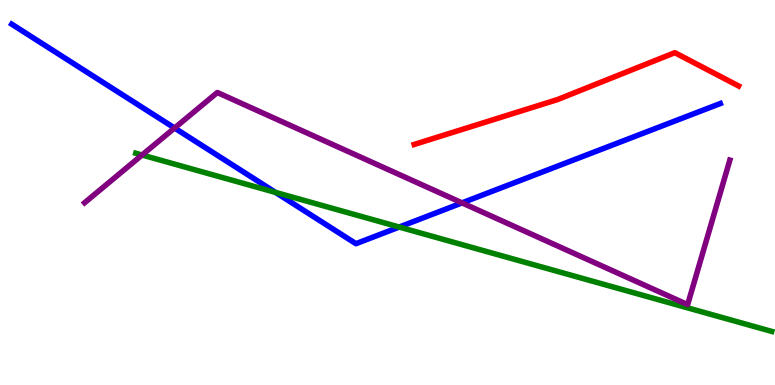[{'lines': ['blue', 'red'], 'intersections': []}, {'lines': ['green', 'red'], 'intersections': []}, {'lines': ['purple', 'red'], 'intersections': []}, {'lines': ['blue', 'green'], 'intersections': [{'x': 3.56, 'y': 5.0}, {'x': 5.15, 'y': 4.1}]}, {'lines': ['blue', 'purple'], 'intersections': [{'x': 2.25, 'y': 6.67}, {'x': 5.96, 'y': 4.73}]}, {'lines': ['green', 'purple'], 'intersections': [{'x': 1.83, 'y': 5.97}]}]